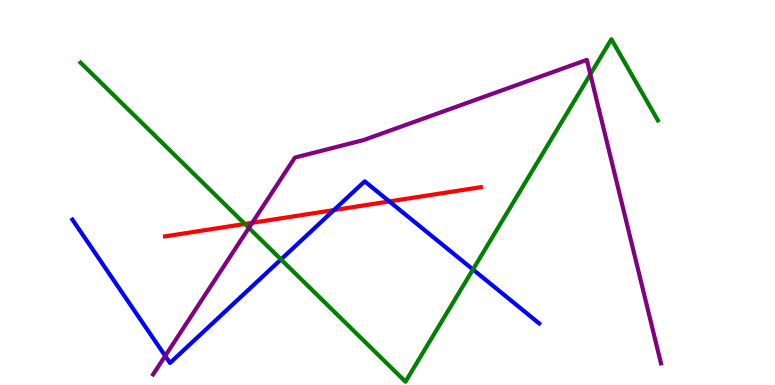[{'lines': ['blue', 'red'], 'intersections': [{'x': 4.31, 'y': 4.54}, {'x': 5.02, 'y': 4.77}]}, {'lines': ['green', 'red'], 'intersections': [{'x': 3.16, 'y': 4.18}]}, {'lines': ['purple', 'red'], 'intersections': [{'x': 3.25, 'y': 4.21}]}, {'lines': ['blue', 'green'], 'intersections': [{'x': 3.63, 'y': 3.26}, {'x': 6.1, 'y': 3.0}]}, {'lines': ['blue', 'purple'], 'intersections': [{'x': 2.13, 'y': 0.756}]}, {'lines': ['green', 'purple'], 'intersections': [{'x': 3.21, 'y': 4.08}, {'x': 7.62, 'y': 8.07}]}]